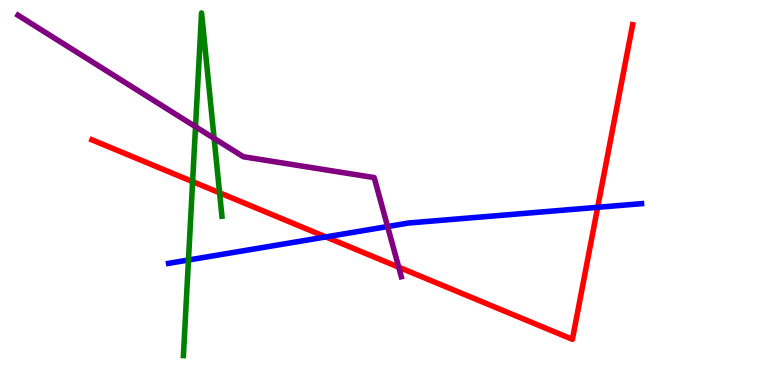[{'lines': ['blue', 'red'], 'intersections': [{'x': 4.2, 'y': 3.85}, {'x': 7.71, 'y': 4.62}]}, {'lines': ['green', 'red'], 'intersections': [{'x': 2.49, 'y': 5.28}, {'x': 2.83, 'y': 4.99}]}, {'lines': ['purple', 'red'], 'intersections': [{'x': 5.14, 'y': 3.06}]}, {'lines': ['blue', 'green'], 'intersections': [{'x': 2.43, 'y': 3.25}]}, {'lines': ['blue', 'purple'], 'intersections': [{'x': 5.0, 'y': 4.12}]}, {'lines': ['green', 'purple'], 'intersections': [{'x': 2.52, 'y': 6.71}, {'x': 2.76, 'y': 6.41}]}]